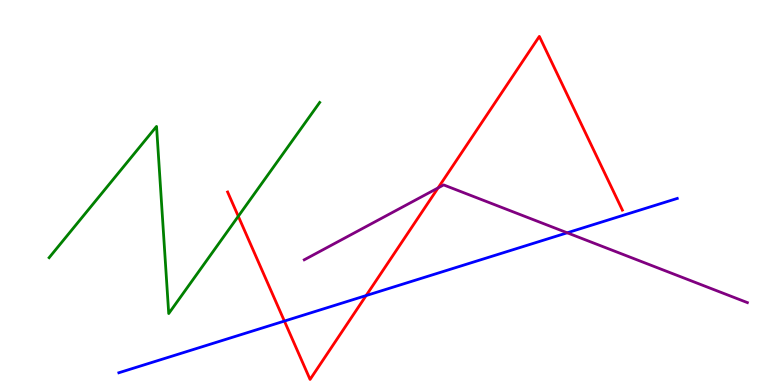[{'lines': ['blue', 'red'], 'intersections': [{'x': 3.67, 'y': 1.66}, {'x': 4.72, 'y': 2.32}]}, {'lines': ['green', 'red'], 'intersections': [{'x': 3.07, 'y': 4.38}]}, {'lines': ['purple', 'red'], 'intersections': [{'x': 5.65, 'y': 5.12}]}, {'lines': ['blue', 'green'], 'intersections': []}, {'lines': ['blue', 'purple'], 'intersections': [{'x': 7.32, 'y': 3.95}]}, {'lines': ['green', 'purple'], 'intersections': []}]